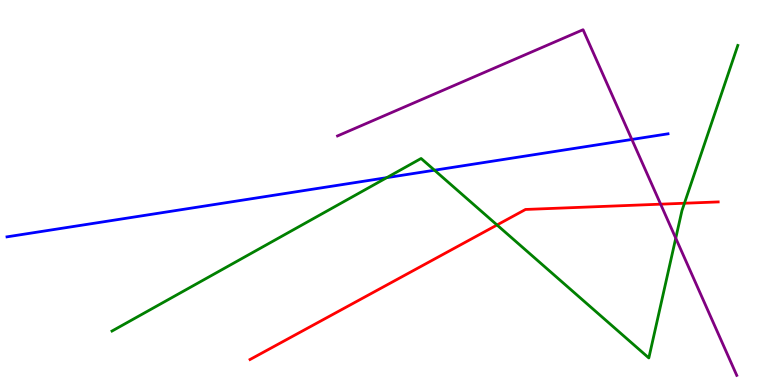[{'lines': ['blue', 'red'], 'intersections': []}, {'lines': ['green', 'red'], 'intersections': [{'x': 6.41, 'y': 4.16}, {'x': 8.83, 'y': 4.72}]}, {'lines': ['purple', 'red'], 'intersections': [{'x': 8.52, 'y': 4.7}]}, {'lines': ['blue', 'green'], 'intersections': [{'x': 4.99, 'y': 5.39}, {'x': 5.61, 'y': 5.58}]}, {'lines': ['blue', 'purple'], 'intersections': [{'x': 8.15, 'y': 6.38}]}, {'lines': ['green', 'purple'], 'intersections': [{'x': 8.72, 'y': 3.81}]}]